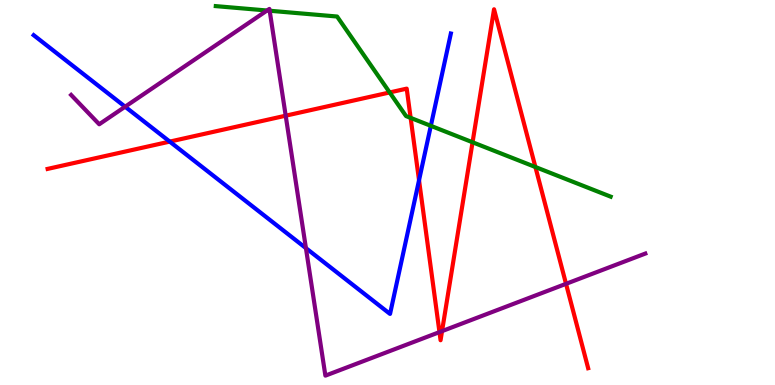[{'lines': ['blue', 'red'], 'intersections': [{'x': 2.19, 'y': 6.32}, {'x': 5.41, 'y': 5.32}]}, {'lines': ['green', 'red'], 'intersections': [{'x': 5.03, 'y': 7.6}, {'x': 5.3, 'y': 6.94}, {'x': 6.1, 'y': 6.3}, {'x': 6.91, 'y': 5.66}]}, {'lines': ['purple', 'red'], 'intersections': [{'x': 3.69, 'y': 7.0}, {'x': 5.67, 'y': 1.37}, {'x': 5.7, 'y': 1.4}, {'x': 7.3, 'y': 2.63}]}, {'lines': ['blue', 'green'], 'intersections': [{'x': 5.56, 'y': 6.73}]}, {'lines': ['blue', 'purple'], 'intersections': [{'x': 1.61, 'y': 7.23}, {'x': 3.95, 'y': 3.56}]}, {'lines': ['green', 'purple'], 'intersections': [{'x': 3.45, 'y': 9.73}, {'x': 3.48, 'y': 9.72}]}]